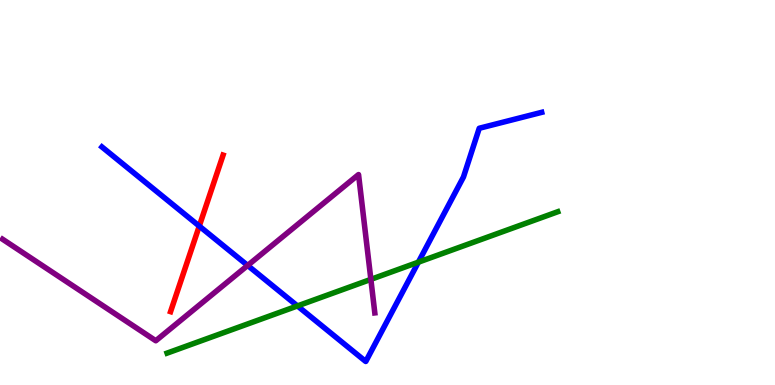[{'lines': ['blue', 'red'], 'intersections': [{'x': 2.57, 'y': 4.13}]}, {'lines': ['green', 'red'], 'intersections': []}, {'lines': ['purple', 'red'], 'intersections': []}, {'lines': ['blue', 'green'], 'intersections': [{'x': 3.84, 'y': 2.05}, {'x': 5.4, 'y': 3.19}]}, {'lines': ['blue', 'purple'], 'intersections': [{'x': 3.2, 'y': 3.11}]}, {'lines': ['green', 'purple'], 'intersections': [{'x': 4.79, 'y': 2.74}]}]